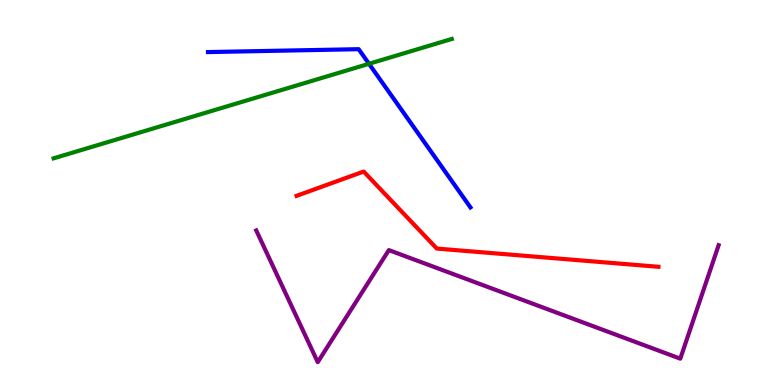[{'lines': ['blue', 'red'], 'intersections': []}, {'lines': ['green', 'red'], 'intersections': []}, {'lines': ['purple', 'red'], 'intersections': []}, {'lines': ['blue', 'green'], 'intersections': [{'x': 4.76, 'y': 8.34}]}, {'lines': ['blue', 'purple'], 'intersections': []}, {'lines': ['green', 'purple'], 'intersections': []}]